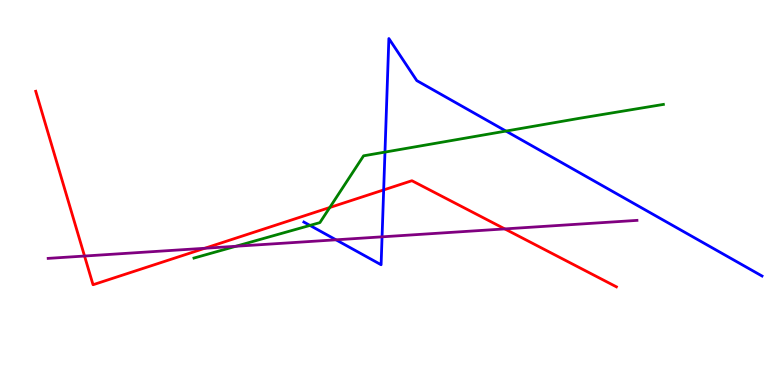[{'lines': ['blue', 'red'], 'intersections': [{'x': 4.95, 'y': 5.07}]}, {'lines': ['green', 'red'], 'intersections': [{'x': 4.26, 'y': 4.61}]}, {'lines': ['purple', 'red'], 'intersections': [{'x': 1.09, 'y': 3.35}, {'x': 2.64, 'y': 3.55}, {'x': 6.51, 'y': 4.05}]}, {'lines': ['blue', 'green'], 'intersections': [{'x': 4.0, 'y': 4.15}, {'x': 4.97, 'y': 6.05}, {'x': 6.53, 'y': 6.6}]}, {'lines': ['blue', 'purple'], 'intersections': [{'x': 4.34, 'y': 3.77}, {'x': 4.93, 'y': 3.85}]}, {'lines': ['green', 'purple'], 'intersections': [{'x': 3.04, 'y': 3.6}]}]